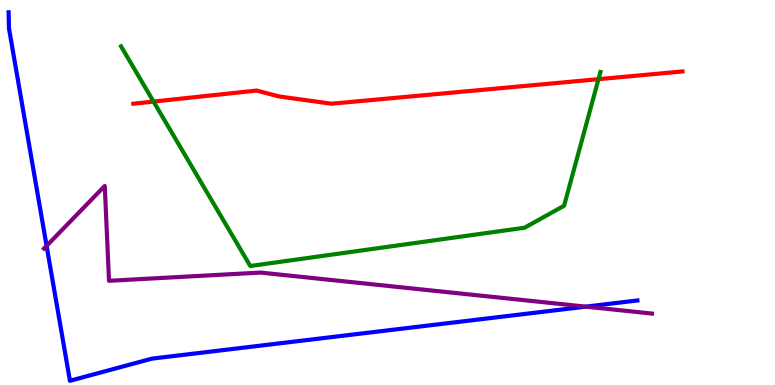[{'lines': ['blue', 'red'], 'intersections': []}, {'lines': ['green', 'red'], 'intersections': [{'x': 1.98, 'y': 7.36}, {'x': 7.72, 'y': 7.94}]}, {'lines': ['purple', 'red'], 'intersections': []}, {'lines': ['blue', 'green'], 'intersections': []}, {'lines': ['blue', 'purple'], 'intersections': [{'x': 0.601, 'y': 3.61}, {'x': 7.56, 'y': 2.04}]}, {'lines': ['green', 'purple'], 'intersections': []}]